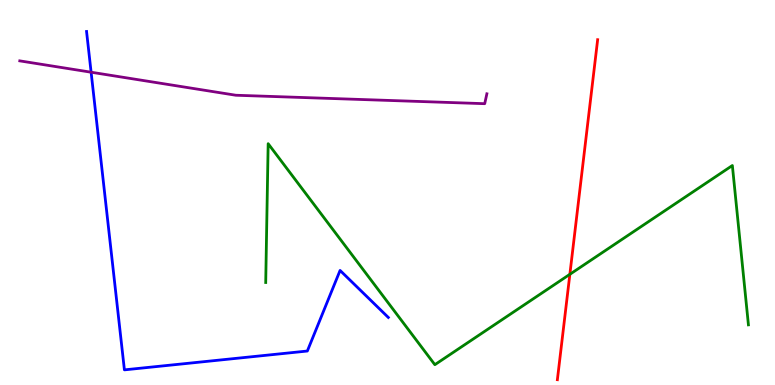[{'lines': ['blue', 'red'], 'intersections': []}, {'lines': ['green', 'red'], 'intersections': [{'x': 7.35, 'y': 2.88}]}, {'lines': ['purple', 'red'], 'intersections': []}, {'lines': ['blue', 'green'], 'intersections': []}, {'lines': ['blue', 'purple'], 'intersections': [{'x': 1.18, 'y': 8.12}]}, {'lines': ['green', 'purple'], 'intersections': []}]